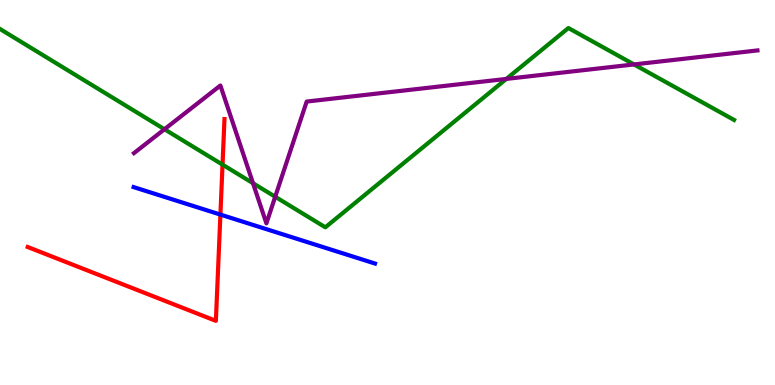[{'lines': ['blue', 'red'], 'intersections': [{'x': 2.84, 'y': 4.43}]}, {'lines': ['green', 'red'], 'intersections': [{'x': 2.87, 'y': 5.72}]}, {'lines': ['purple', 'red'], 'intersections': []}, {'lines': ['blue', 'green'], 'intersections': []}, {'lines': ['blue', 'purple'], 'intersections': []}, {'lines': ['green', 'purple'], 'intersections': [{'x': 2.12, 'y': 6.64}, {'x': 3.26, 'y': 5.24}, {'x': 3.55, 'y': 4.89}, {'x': 6.53, 'y': 7.95}, {'x': 8.18, 'y': 8.33}]}]